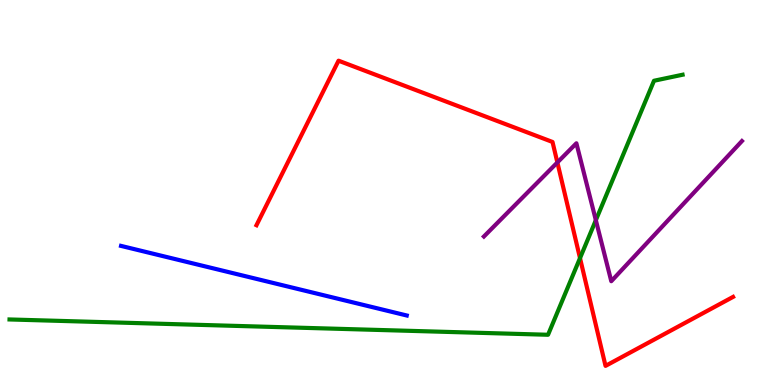[{'lines': ['blue', 'red'], 'intersections': []}, {'lines': ['green', 'red'], 'intersections': [{'x': 7.48, 'y': 3.3}]}, {'lines': ['purple', 'red'], 'intersections': [{'x': 7.19, 'y': 5.78}]}, {'lines': ['blue', 'green'], 'intersections': []}, {'lines': ['blue', 'purple'], 'intersections': []}, {'lines': ['green', 'purple'], 'intersections': [{'x': 7.69, 'y': 4.28}]}]